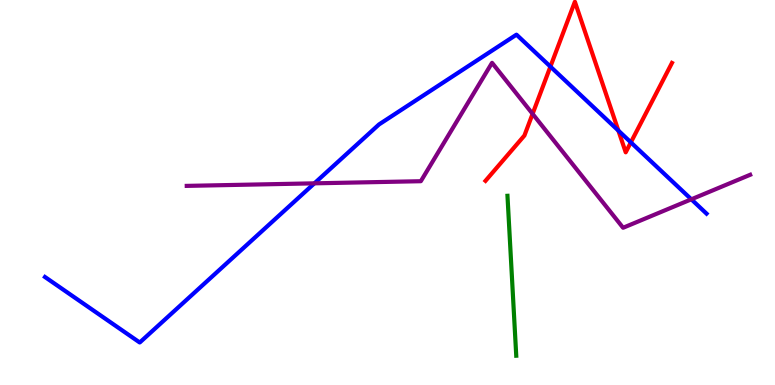[{'lines': ['blue', 'red'], 'intersections': [{'x': 7.1, 'y': 8.27}, {'x': 7.98, 'y': 6.61}, {'x': 8.14, 'y': 6.3}]}, {'lines': ['green', 'red'], 'intersections': []}, {'lines': ['purple', 'red'], 'intersections': [{'x': 6.87, 'y': 7.04}]}, {'lines': ['blue', 'green'], 'intersections': []}, {'lines': ['blue', 'purple'], 'intersections': [{'x': 4.06, 'y': 5.24}, {'x': 8.92, 'y': 4.82}]}, {'lines': ['green', 'purple'], 'intersections': []}]